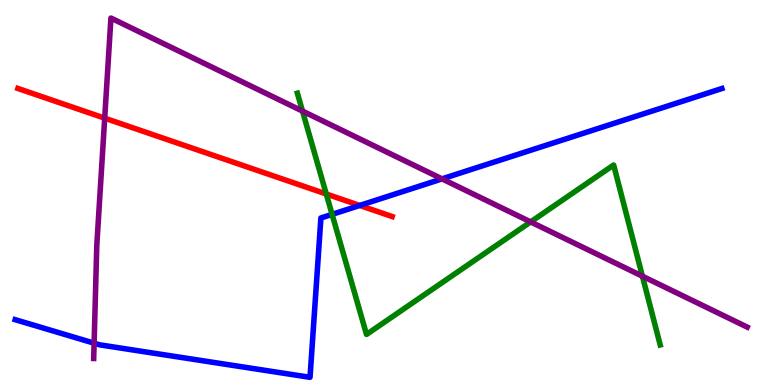[{'lines': ['blue', 'red'], 'intersections': [{'x': 4.64, 'y': 4.66}]}, {'lines': ['green', 'red'], 'intersections': [{'x': 4.21, 'y': 4.96}]}, {'lines': ['purple', 'red'], 'intersections': [{'x': 1.35, 'y': 6.93}]}, {'lines': ['blue', 'green'], 'intersections': [{'x': 4.29, 'y': 4.43}]}, {'lines': ['blue', 'purple'], 'intersections': [{'x': 1.21, 'y': 1.09}, {'x': 5.7, 'y': 5.35}]}, {'lines': ['green', 'purple'], 'intersections': [{'x': 3.9, 'y': 7.11}, {'x': 6.85, 'y': 4.24}, {'x': 8.29, 'y': 2.83}]}]